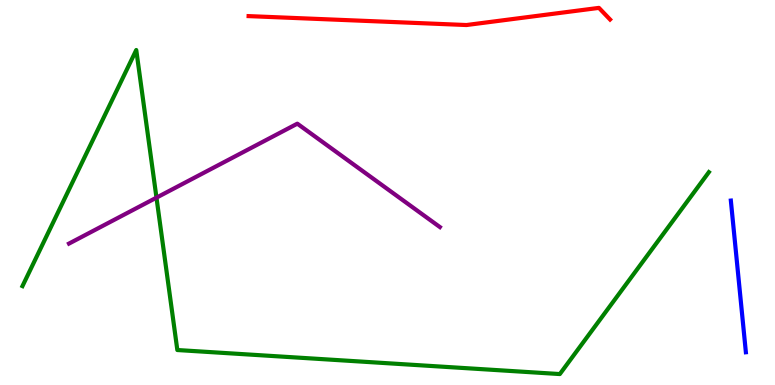[{'lines': ['blue', 'red'], 'intersections': []}, {'lines': ['green', 'red'], 'intersections': []}, {'lines': ['purple', 'red'], 'intersections': []}, {'lines': ['blue', 'green'], 'intersections': []}, {'lines': ['blue', 'purple'], 'intersections': []}, {'lines': ['green', 'purple'], 'intersections': [{'x': 2.02, 'y': 4.87}]}]